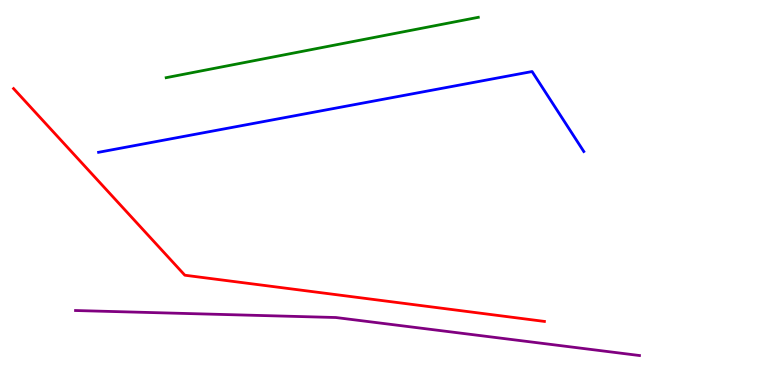[{'lines': ['blue', 'red'], 'intersections': []}, {'lines': ['green', 'red'], 'intersections': []}, {'lines': ['purple', 'red'], 'intersections': []}, {'lines': ['blue', 'green'], 'intersections': []}, {'lines': ['blue', 'purple'], 'intersections': []}, {'lines': ['green', 'purple'], 'intersections': []}]